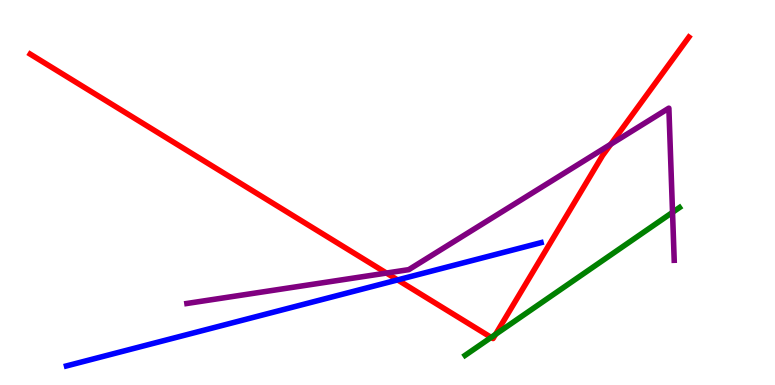[{'lines': ['blue', 'red'], 'intersections': [{'x': 5.13, 'y': 2.73}]}, {'lines': ['green', 'red'], 'intersections': [{'x': 6.34, 'y': 1.24}, {'x': 6.39, 'y': 1.32}]}, {'lines': ['purple', 'red'], 'intersections': [{'x': 4.99, 'y': 2.91}, {'x': 7.88, 'y': 6.25}]}, {'lines': ['blue', 'green'], 'intersections': []}, {'lines': ['blue', 'purple'], 'intersections': []}, {'lines': ['green', 'purple'], 'intersections': [{'x': 8.68, 'y': 4.48}]}]